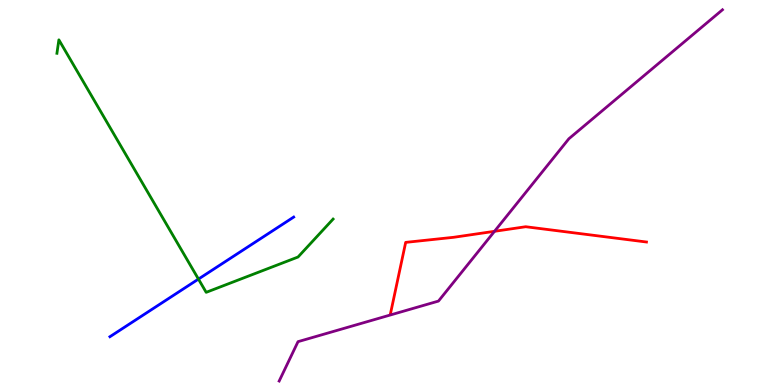[{'lines': ['blue', 'red'], 'intersections': []}, {'lines': ['green', 'red'], 'intersections': []}, {'lines': ['purple', 'red'], 'intersections': [{'x': 6.38, 'y': 3.99}]}, {'lines': ['blue', 'green'], 'intersections': [{'x': 2.56, 'y': 2.75}]}, {'lines': ['blue', 'purple'], 'intersections': []}, {'lines': ['green', 'purple'], 'intersections': []}]